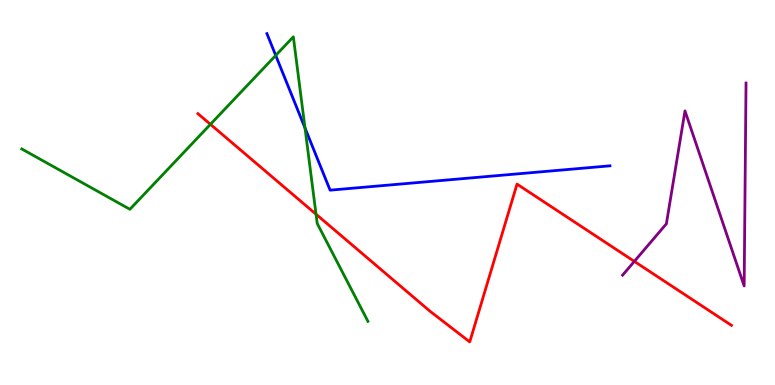[{'lines': ['blue', 'red'], 'intersections': []}, {'lines': ['green', 'red'], 'intersections': [{'x': 2.72, 'y': 6.77}, {'x': 4.08, 'y': 4.44}]}, {'lines': ['purple', 'red'], 'intersections': [{'x': 8.19, 'y': 3.21}]}, {'lines': ['blue', 'green'], 'intersections': [{'x': 3.56, 'y': 8.56}, {'x': 3.94, 'y': 6.68}]}, {'lines': ['blue', 'purple'], 'intersections': []}, {'lines': ['green', 'purple'], 'intersections': []}]